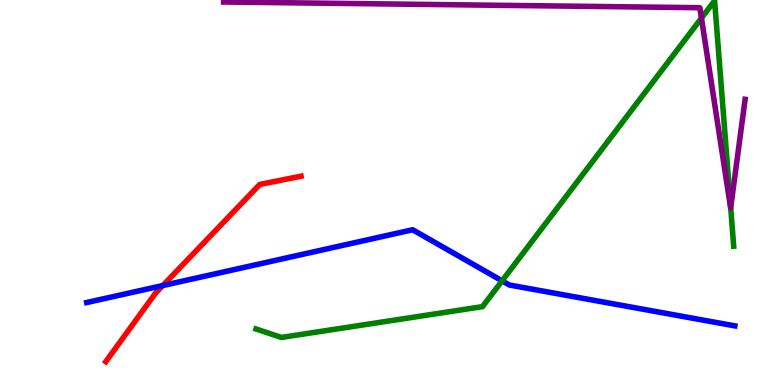[{'lines': ['blue', 'red'], 'intersections': [{'x': 2.1, 'y': 2.58}]}, {'lines': ['green', 'red'], 'intersections': []}, {'lines': ['purple', 'red'], 'intersections': []}, {'lines': ['blue', 'green'], 'intersections': [{'x': 6.48, 'y': 2.71}]}, {'lines': ['blue', 'purple'], 'intersections': []}, {'lines': ['green', 'purple'], 'intersections': [{'x': 9.05, 'y': 9.53}, {'x': 9.43, 'y': 4.61}]}]